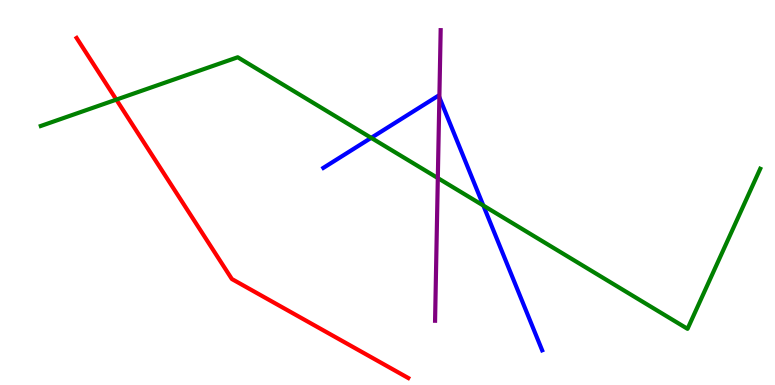[{'lines': ['blue', 'red'], 'intersections': []}, {'lines': ['green', 'red'], 'intersections': [{'x': 1.5, 'y': 7.41}]}, {'lines': ['purple', 'red'], 'intersections': []}, {'lines': ['blue', 'green'], 'intersections': [{'x': 4.79, 'y': 6.42}, {'x': 6.24, 'y': 4.66}]}, {'lines': ['blue', 'purple'], 'intersections': [{'x': 5.67, 'y': 7.47}]}, {'lines': ['green', 'purple'], 'intersections': [{'x': 5.65, 'y': 5.37}]}]